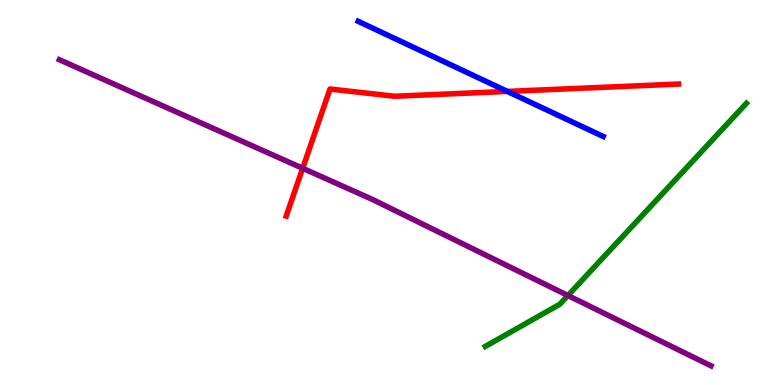[{'lines': ['blue', 'red'], 'intersections': [{'x': 6.55, 'y': 7.63}]}, {'lines': ['green', 'red'], 'intersections': []}, {'lines': ['purple', 'red'], 'intersections': [{'x': 3.91, 'y': 5.63}]}, {'lines': ['blue', 'green'], 'intersections': []}, {'lines': ['blue', 'purple'], 'intersections': []}, {'lines': ['green', 'purple'], 'intersections': [{'x': 7.33, 'y': 2.32}]}]